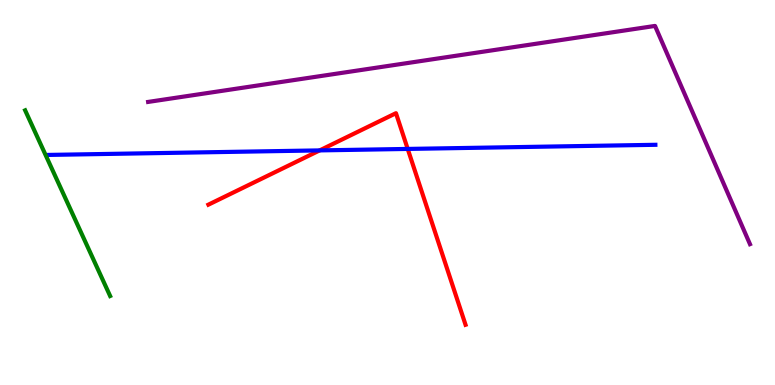[{'lines': ['blue', 'red'], 'intersections': [{'x': 4.12, 'y': 6.09}, {'x': 5.26, 'y': 6.13}]}, {'lines': ['green', 'red'], 'intersections': []}, {'lines': ['purple', 'red'], 'intersections': []}, {'lines': ['blue', 'green'], 'intersections': []}, {'lines': ['blue', 'purple'], 'intersections': []}, {'lines': ['green', 'purple'], 'intersections': []}]